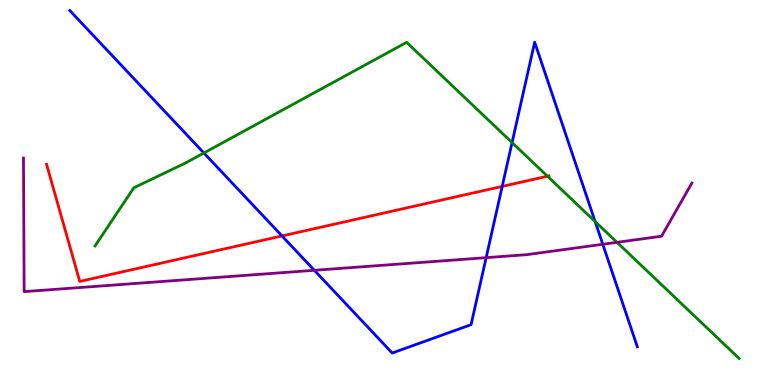[{'lines': ['blue', 'red'], 'intersections': [{'x': 3.64, 'y': 3.87}, {'x': 6.48, 'y': 5.16}]}, {'lines': ['green', 'red'], 'intersections': [{'x': 7.06, 'y': 5.42}]}, {'lines': ['purple', 'red'], 'intersections': []}, {'lines': ['blue', 'green'], 'intersections': [{'x': 2.63, 'y': 6.03}, {'x': 6.61, 'y': 6.3}, {'x': 7.68, 'y': 4.25}]}, {'lines': ['blue', 'purple'], 'intersections': [{'x': 4.06, 'y': 2.98}, {'x': 6.27, 'y': 3.31}, {'x': 7.78, 'y': 3.66}]}, {'lines': ['green', 'purple'], 'intersections': [{'x': 7.96, 'y': 3.71}]}]